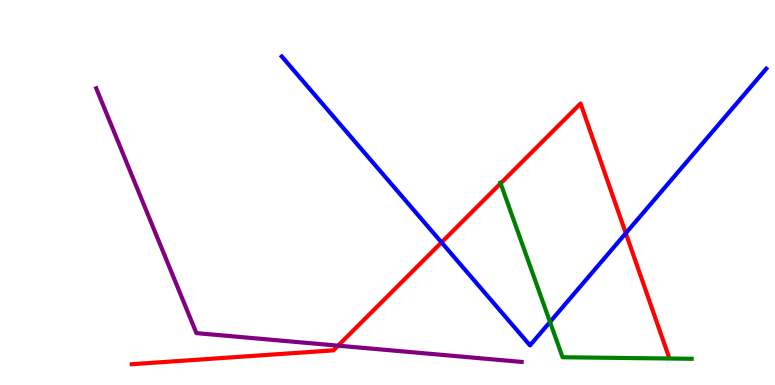[{'lines': ['blue', 'red'], 'intersections': [{'x': 5.7, 'y': 3.7}, {'x': 8.07, 'y': 3.94}]}, {'lines': ['green', 'red'], 'intersections': [{'x': 6.46, 'y': 5.24}]}, {'lines': ['purple', 'red'], 'intersections': [{'x': 4.36, 'y': 1.02}]}, {'lines': ['blue', 'green'], 'intersections': [{'x': 7.1, 'y': 1.64}]}, {'lines': ['blue', 'purple'], 'intersections': []}, {'lines': ['green', 'purple'], 'intersections': []}]